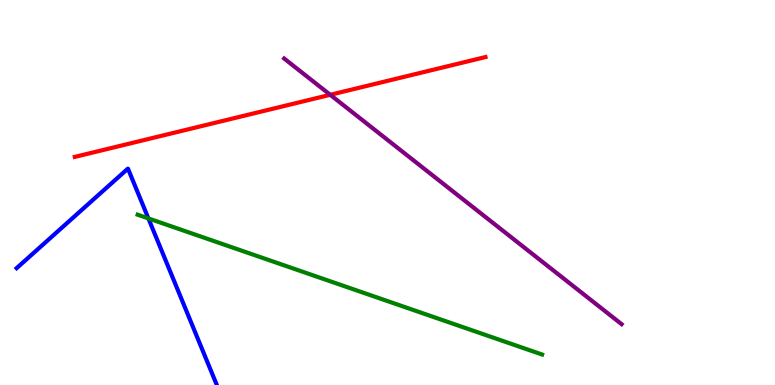[{'lines': ['blue', 'red'], 'intersections': []}, {'lines': ['green', 'red'], 'intersections': []}, {'lines': ['purple', 'red'], 'intersections': [{'x': 4.26, 'y': 7.54}]}, {'lines': ['blue', 'green'], 'intersections': [{'x': 1.91, 'y': 4.33}]}, {'lines': ['blue', 'purple'], 'intersections': []}, {'lines': ['green', 'purple'], 'intersections': []}]